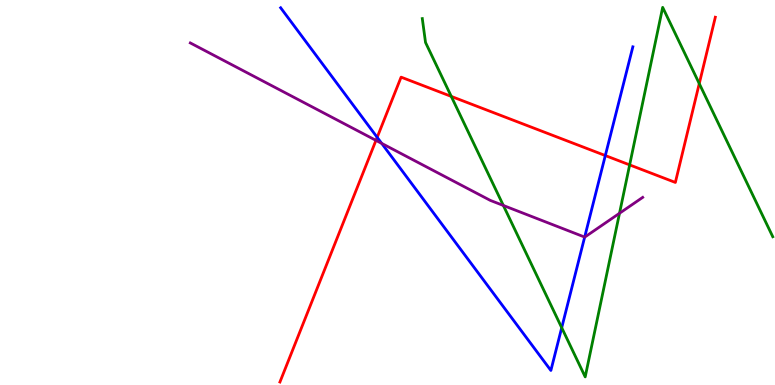[{'lines': ['blue', 'red'], 'intersections': [{'x': 4.87, 'y': 6.43}, {'x': 7.81, 'y': 5.96}]}, {'lines': ['green', 'red'], 'intersections': [{'x': 5.82, 'y': 7.5}, {'x': 8.12, 'y': 5.72}, {'x': 9.02, 'y': 7.83}]}, {'lines': ['purple', 'red'], 'intersections': [{'x': 4.85, 'y': 6.35}]}, {'lines': ['blue', 'green'], 'intersections': [{'x': 7.25, 'y': 1.49}]}, {'lines': ['blue', 'purple'], 'intersections': [{'x': 4.93, 'y': 6.28}, {'x': 7.54, 'y': 3.84}]}, {'lines': ['green', 'purple'], 'intersections': [{'x': 6.49, 'y': 4.66}, {'x': 7.99, 'y': 4.46}]}]